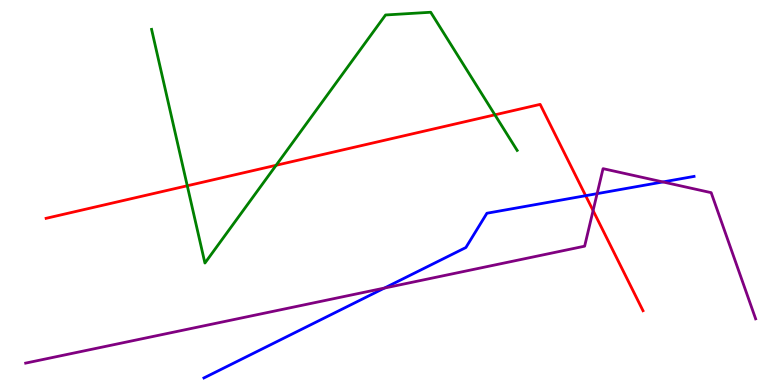[{'lines': ['blue', 'red'], 'intersections': [{'x': 7.56, 'y': 4.92}]}, {'lines': ['green', 'red'], 'intersections': [{'x': 2.42, 'y': 5.17}, {'x': 3.56, 'y': 5.71}, {'x': 6.39, 'y': 7.02}]}, {'lines': ['purple', 'red'], 'intersections': [{'x': 7.65, 'y': 4.53}]}, {'lines': ['blue', 'green'], 'intersections': []}, {'lines': ['blue', 'purple'], 'intersections': [{'x': 4.96, 'y': 2.52}, {'x': 7.7, 'y': 4.97}, {'x': 8.55, 'y': 5.27}]}, {'lines': ['green', 'purple'], 'intersections': []}]